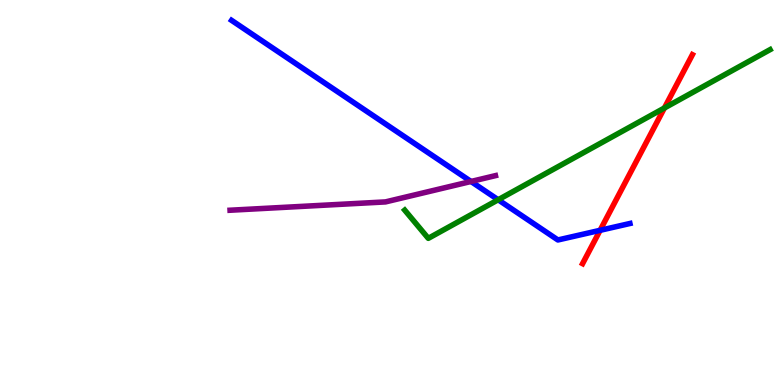[{'lines': ['blue', 'red'], 'intersections': [{'x': 7.74, 'y': 4.02}]}, {'lines': ['green', 'red'], 'intersections': [{'x': 8.57, 'y': 7.19}]}, {'lines': ['purple', 'red'], 'intersections': []}, {'lines': ['blue', 'green'], 'intersections': [{'x': 6.43, 'y': 4.81}]}, {'lines': ['blue', 'purple'], 'intersections': [{'x': 6.08, 'y': 5.29}]}, {'lines': ['green', 'purple'], 'intersections': []}]